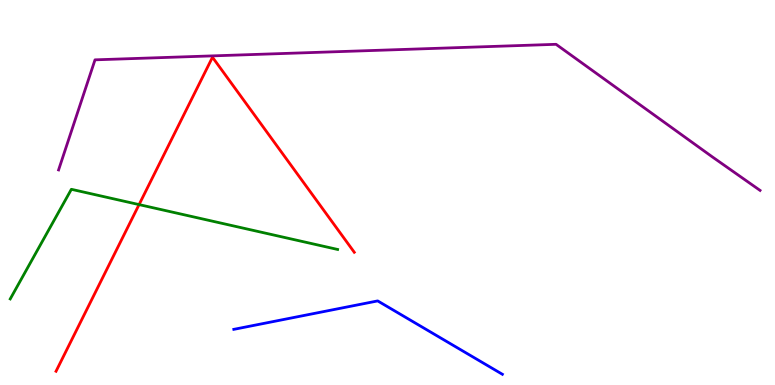[{'lines': ['blue', 'red'], 'intersections': []}, {'lines': ['green', 'red'], 'intersections': [{'x': 1.79, 'y': 4.69}]}, {'lines': ['purple', 'red'], 'intersections': []}, {'lines': ['blue', 'green'], 'intersections': []}, {'lines': ['blue', 'purple'], 'intersections': []}, {'lines': ['green', 'purple'], 'intersections': []}]